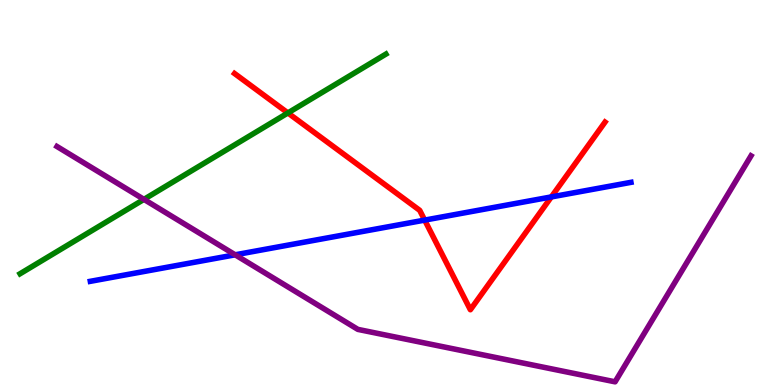[{'lines': ['blue', 'red'], 'intersections': [{'x': 5.48, 'y': 4.28}, {'x': 7.11, 'y': 4.89}]}, {'lines': ['green', 'red'], 'intersections': [{'x': 3.71, 'y': 7.07}]}, {'lines': ['purple', 'red'], 'intersections': []}, {'lines': ['blue', 'green'], 'intersections': []}, {'lines': ['blue', 'purple'], 'intersections': [{'x': 3.03, 'y': 3.38}]}, {'lines': ['green', 'purple'], 'intersections': [{'x': 1.86, 'y': 4.82}]}]